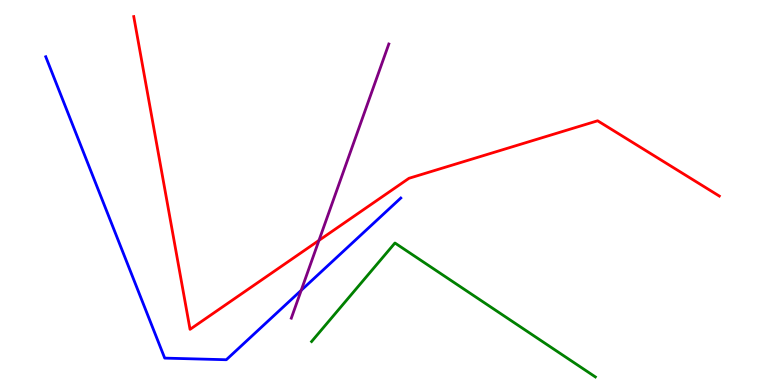[{'lines': ['blue', 'red'], 'intersections': []}, {'lines': ['green', 'red'], 'intersections': []}, {'lines': ['purple', 'red'], 'intersections': [{'x': 4.12, 'y': 3.76}]}, {'lines': ['blue', 'green'], 'intersections': []}, {'lines': ['blue', 'purple'], 'intersections': [{'x': 3.89, 'y': 2.46}]}, {'lines': ['green', 'purple'], 'intersections': []}]